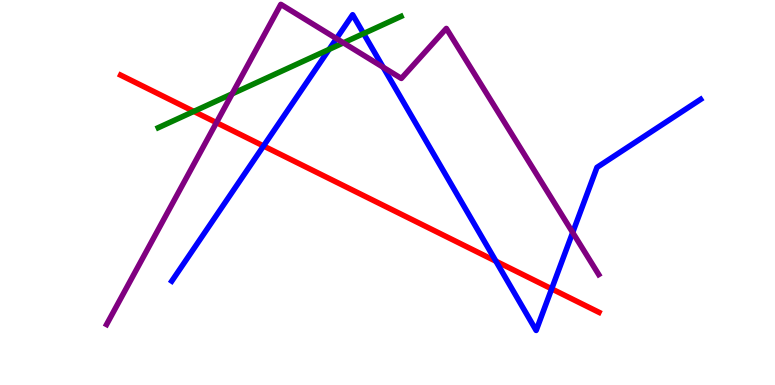[{'lines': ['blue', 'red'], 'intersections': [{'x': 3.4, 'y': 6.21}, {'x': 6.4, 'y': 3.22}, {'x': 7.12, 'y': 2.5}]}, {'lines': ['green', 'red'], 'intersections': [{'x': 2.5, 'y': 7.11}]}, {'lines': ['purple', 'red'], 'intersections': [{'x': 2.79, 'y': 6.81}]}, {'lines': ['blue', 'green'], 'intersections': [{'x': 4.25, 'y': 8.72}, {'x': 4.69, 'y': 9.13}]}, {'lines': ['blue', 'purple'], 'intersections': [{'x': 4.34, 'y': 9.0}, {'x': 4.94, 'y': 8.25}, {'x': 7.39, 'y': 3.96}]}, {'lines': ['green', 'purple'], 'intersections': [{'x': 3.0, 'y': 7.56}, {'x': 4.43, 'y': 8.89}]}]